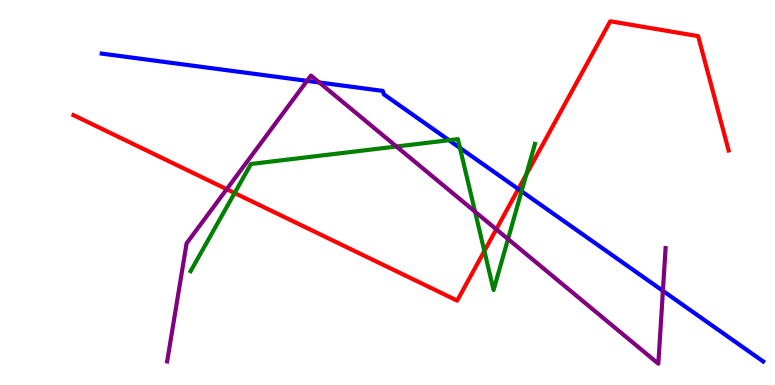[{'lines': ['blue', 'red'], 'intersections': [{'x': 6.69, 'y': 5.09}]}, {'lines': ['green', 'red'], 'intersections': [{'x': 3.03, 'y': 4.99}, {'x': 6.25, 'y': 3.48}, {'x': 6.79, 'y': 5.47}]}, {'lines': ['purple', 'red'], 'intersections': [{'x': 2.93, 'y': 5.09}, {'x': 6.4, 'y': 4.04}]}, {'lines': ['blue', 'green'], 'intersections': [{'x': 5.79, 'y': 6.36}, {'x': 5.93, 'y': 6.16}, {'x': 6.73, 'y': 5.03}]}, {'lines': ['blue', 'purple'], 'intersections': [{'x': 3.96, 'y': 7.9}, {'x': 4.12, 'y': 7.86}, {'x': 8.55, 'y': 2.45}]}, {'lines': ['green', 'purple'], 'intersections': [{'x': 5.12, 'y': 6.19}, {'x': 6.13, 'y': 4.5}, {'x': 6.56, 'y': 3.79}]}]